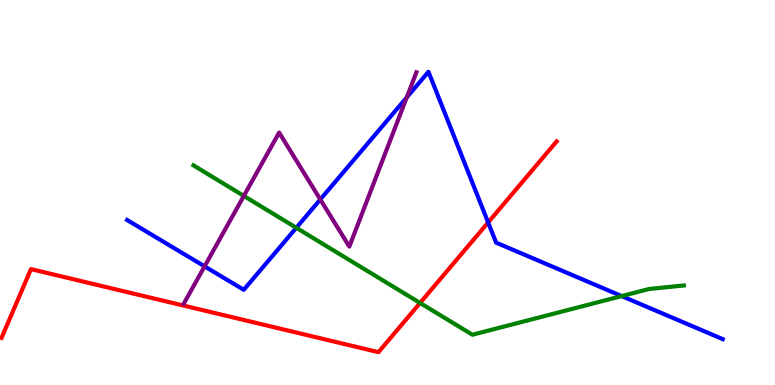[{'lines': ['blue', 'red'], 'intersections': [{'x': 6.3, 'y': 4.22}]}, {'lines': ['green', 'red'], 'intersections': [{'x': 5.42, 'y': 2.13}]}, {'lines': ['purple', 'red'], 'intersections': []}, {'lines': ['blue', 'green'], 'intersections': [{'x': 3.82, 'y': 4.08}, {'x': 8.02, 'y': 2.31}]}, {'lines': ['blue', 'purple'], 'intersections': [{'x': 2.64, 'y': 3.08}, {'x': 4.13, 'y': 4.82}, {'x': 5.25, 'y': 7.47}]}, {'lines': ['green', 'purple'], 'intersections': [{'x': 3.15, 'y': 4.91}]}]